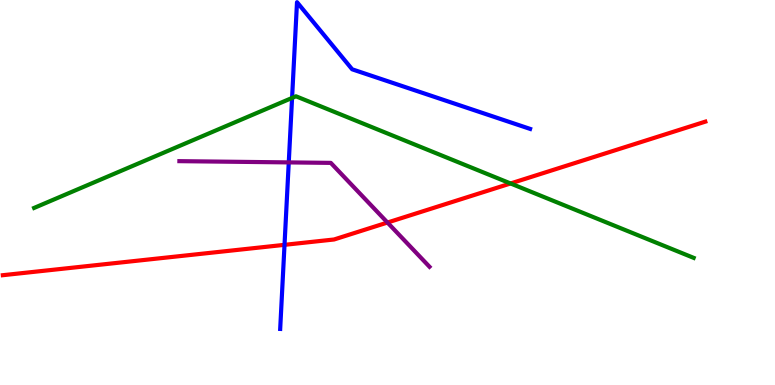[{'lines': ['blue', 'red'], 'intersections': [{'x': 3.67, 'y': 3.64}]}, {'lines': ['green', 'red'], 'intersections': [{'x': 6.59, 'y': 5.23}]}, {'lines': ['purple', 'red'], 'intersections': [{'x': 5.0, 'y': 4.22}]}, {'lines': ['blue', 'green'], 'intersections': [{'x': 3.77, 'y': 7.46}]}, {'lines': ['blue', 'purple'], 'intersections': [{'x': 3.73, 'y': 5.78}]}, {'lines': ['green', 'purple'], 'intersections': []}]